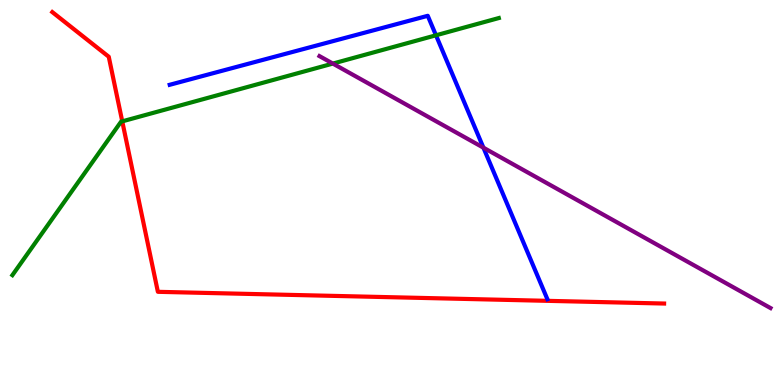[{'lines': ['blue', 'red'], 'intersections': []}, {'lines': ['green', 'red'], 'intersections': [{'x': 1.58, 'y': 6.85}]}, {'lines': ['purple', 'red'], 'intersections': []}, {'lines': ['blue', 'green'], 'intersections': [{'x': 5.63, 'y': 9.08}]}, {'lines': ['blue', 'purple'], 'intersections': [{'x': 6.24, 'y': 6.16}]}, {'lines': ['green', 'purple'], 'intersections': [{'x': 4.29, 'y': 8.35}]}]